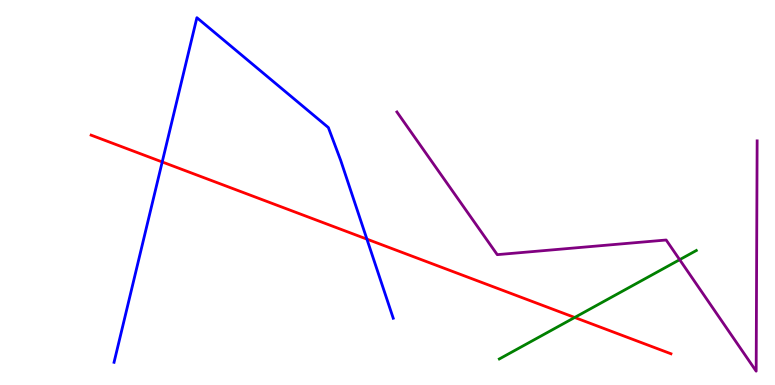[{'lines': ['blue', 'red'], 'intersections': [{'x': 2.09, 'y': 5.79}, {'x': 4.73, 'y': 3.79}]}, {'lines': ['green', 'red'], 'intersections': [{'x': 7.42, 'y': 1.75}]}, {'lines': ['purple', 'red'], 'intersections': []}, {'lines': ['blue', 'green'], 'intersections': []}, {'lines': ['blue', 'purple'], 'intersections': []}, {'lines': ['green', 'purple'], 'intersections': [{'x': 8.77, 'y': 3.26}]}]